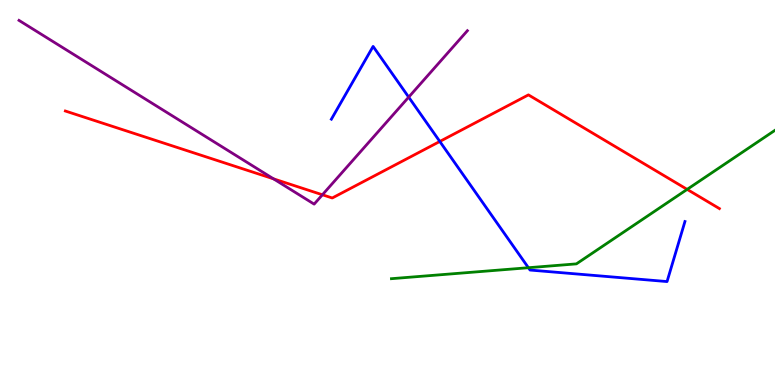[{'lines': ['blue', 'red'], 'intersections': [{'x': 5.67, 'y': 6.33}]}, {'lines': ['green', 'red'], 'intersections': [{'x': 8.87, 'y': 5.08}]}, {'lines': ['purple', 'red'], 'intersections': [{'x': 3.53, 'y': 5.35}, {'x': 4.16, 'y': 4.94}]}, {'lines': ['blue', 'green'], 'intersections': [{'x': 6.82, 'y': 3.05}]}, {'lines': ['blue', 'purple'], 'intersections': [{'x': 5.27, 'y': 7.48}]}, {'lines': ['green', 'purple'], 'intersections': []}]